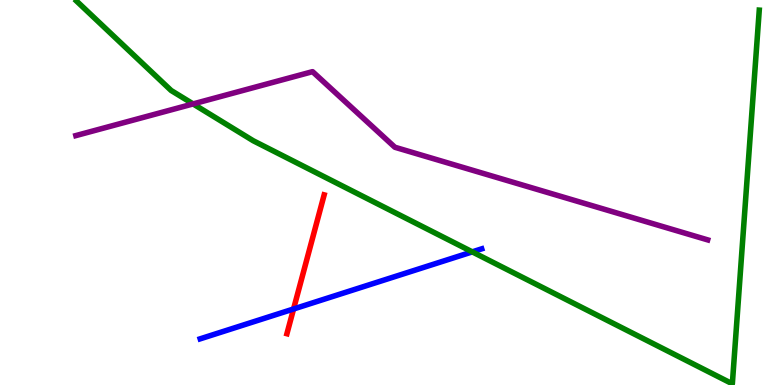[{'lines': ['blue', 'red'], 'intersections': [{'x': 3.79, 'y': 1.97}]}, {'lines': ['green', 'red'], 'intersections': []}, {'lines': ['purple', 'red'], 'intersections': []}, {'lines': ['blue', 'green'], 'intersections': [{'x': 6.09, 'y': 3.46}]}, {'lines': ['blue', 'purple'], 'intersections': []}, {'lines': ['green', 'purple'], 'intersections': [{'x': 2.49, 'y': 7.3}]}]